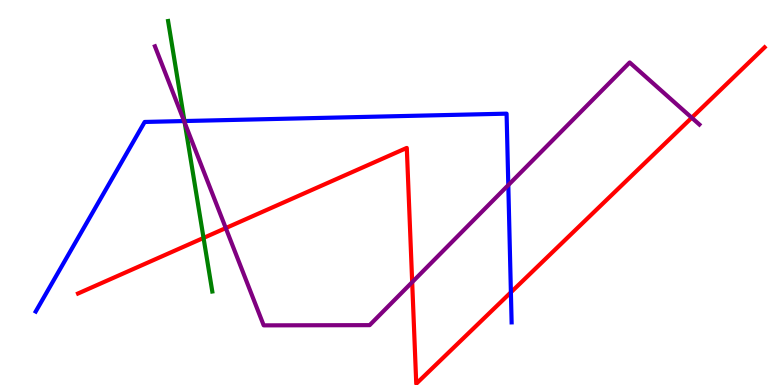[{'lines': ['blue', 'red'], 'intersections': [{'x': 6.59, 'y': 2.41}]}, {'lines': ['green', 'red'], 'intersections': [{'x': 2.63, 'y': 3.82}]}, {'lines': ['purple', 'red'], 'intersections': [{'x': 2.91, 'y': 4.08}, {'x': 5.32, 'y': 2.67}, {'x': 8.93, 'y': 6.94}]}, {'lines': ['blue', 'green'], 'intersections': [{'x': 2.38, 'y': 6.86}]}, {'lines': ['blue', 'purple'], 'intersections': [{'x': 2.38, 'y': 6.86}, {'x': 6.56, 'y': 5.19}]}, {'lines': ['green', 'purple'], 'intersections': [{'x': 2.38, 'y': 6.81}]}]